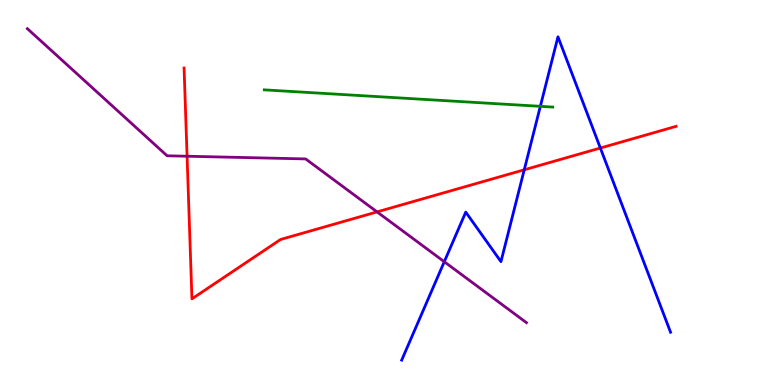[{'lines': ['blue', 'red'], 'intersections': [{'x': 6.76, 'y': 5.59}, {'x': 7.75, 'y': 6.16}]}, {'lines': ['green', 'red'], 'intersections': []}, {'lines': ['purple', 'red'], 'intersections': [{'x': 2.41, 'y': 5.94}, {'x': 4.87, 'y': 4.5}]}, {'lines': ['blue', 'green'], 'intersections': [{'x': 6.97, 'y': 7.24}]}, {'lines': ['blue', 'purple'], 'intersections': [{'x': 5.73, 'y': 3.2}]}, {'lines': ['green', 'purple'], 'intersections': []}]